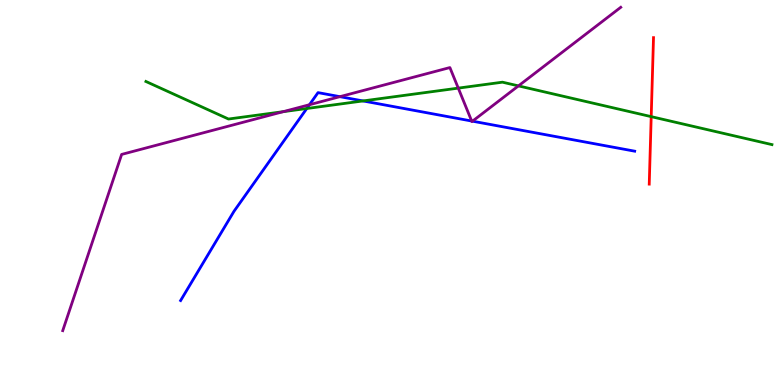[{'lines': ['blue', 'red'], 'intersections': []}, {'lines': ['green', 'red'], 'intersections': [{'x': 8.4, 'y': 6.97}]}, {'lines': ['purple', 'red'], 'intersections': []}, {'lines': ['blue', 'green'], 'intersections': [{'x': 3.96, 'y': 7.18}, {'x': 4.68, 'y': 7.38}]}, {'lines': ['blue', 'purple'], 'intersections': [{'x': 3.99, 'y': 7.28}, {'x': 4.39, 'y': 7.49}, {'x': 6.09, 'y': 6.86}, {'x': 6.1, 'y': 6.85}]}, {'lines': ['green', 'purple'], 'intersections': [{'x': 3.65, 'y': 7.1}, {'x': 5.91, 'y': 7.71}, {'x': 6.69, 'y': 7.77}]}]